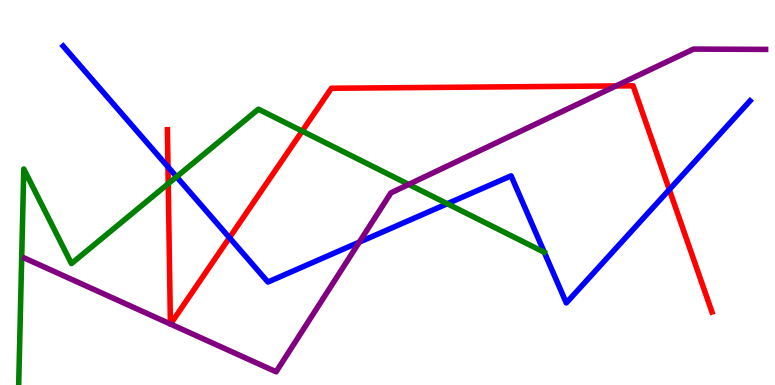[{'lines': ['blue', 'red'], 'intersections': [{'x': 2.17, 'y': 5.67}, {'x': 2.96, 'y': 3.83}, {'x': 8.64, 'y': 5.07}]}, {'lines': ['green', 'red'], 'intersections': [{'x': 2.17, 'y': 5.23}, {'x': 3.9, 'y': 6.59}]}, {'lines': ['purple', 'red'], 'intersections': [{'x': 2.2, 'y': 1.58}, {'x': 2.2, 'y': 1.58}, {'x': 7.95, 'y': 7.77}]}, {'lines': ['blue', 'green'], 'intersections': [{'x': 2.28, 'y': 5.41}, {'x': 5.77, 'y': 4.71}]}, {'lines': ['blue', 'purple'], 'intersections': [{'x': 4.64, 'y': 3.71}]}, {'lines': ['green', 'purple'], 'intersections': [{'x': 5.27, 'y': 5.21}]}]